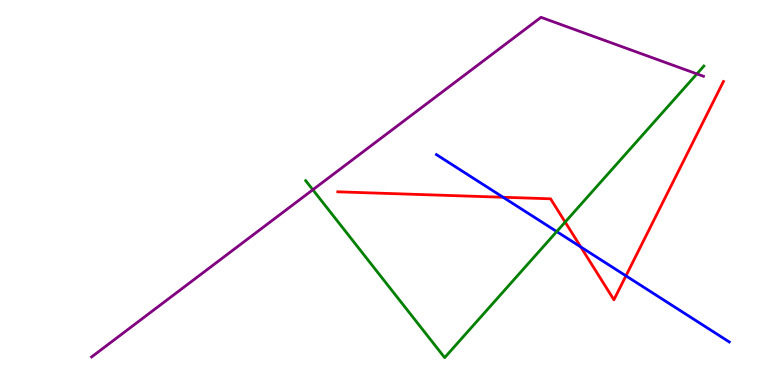[{'lines': ['blue', 'red'], 'intersections': [{'x': 6.49, 'y': 4.88}, {'x': 7.49, 'y': 3.59}, {'x': 8.08, 'y': 2.84}]}, {'lines': ['green', 'red'], 'intersections': [{'x': 7.29, 'y': 4.23}]}, {'lines': ['purple', 'red'], 'intersections': []}, {'lines': ['blue', 'green'], 'intersections': [{'x': 7.18, 'y': 3.99}]}, {'lines': ['blue', 'purple'], 'intersections': []}, {'lines': ['green', 'purple'], 'intersections': [{'x': 4.04, 'y': 5.07}, {'x': 8.99, 'y': 8.08}]}]